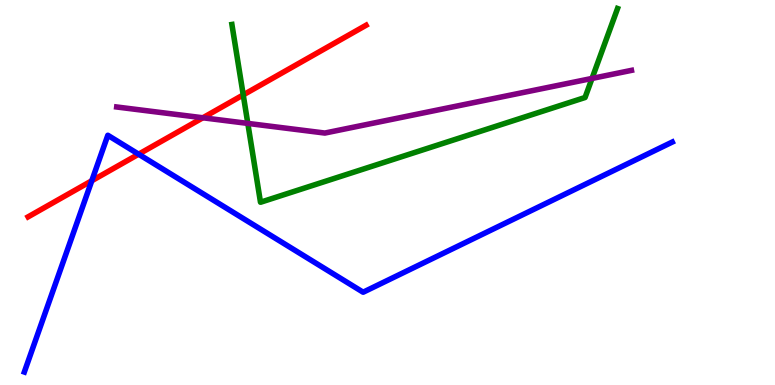[{'lines': ['blue', 'red'], 'intersections': [{'x': 1.18, 'y': 5.31}, {'x': 1.79, 'y': 5.99}]}, {'lines': ['green', 'red'], 'intersections': [{'x': 3.14, 'y': 7.54}]}, {'lines': ['purple', 'red'], 'intersections': [{'x': 2.62, 'y': 6.94}]}, {'lines': ['blue', 'green'], 'intersections': []}, {'lines': ['blue', 'purple'], 'intersections': []}, {'lines': ['green', 'purple'], 'intersections': [{'x': 3.2, 'y': 6.79}, {'x': 7.64, 'y': 7.96}]}]